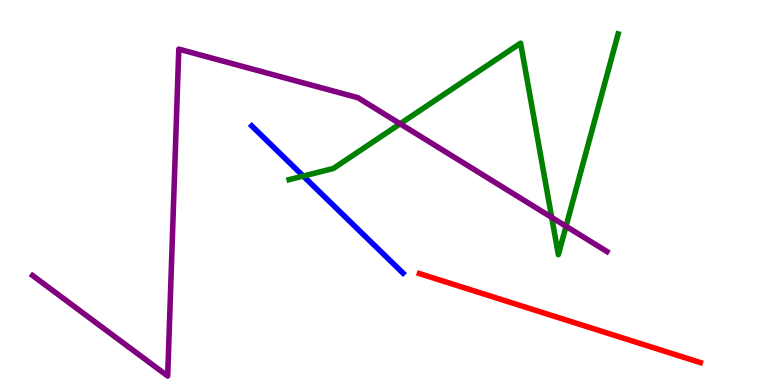[{'lines': ['blue', 'red'], 'intersections': []}, {'lines': ['green', 'red'], 'intersections': []}, {'lines': ['purple', 'red'], 'intersections': []}, {'lines': ['blue', 'green'], 'intersections': [{'x': 3.91, 'y': 5.43}]}, {'lines': ['blue', 'purple'], 'intersections': []}, {'lines': ['green', 'purple'], 'intersections': [{'x': 5.16, 'y': 6.78}, {'x': 7.12, 'y': 4.35}, {'x': 7.3, 'y': 4.12}]}]